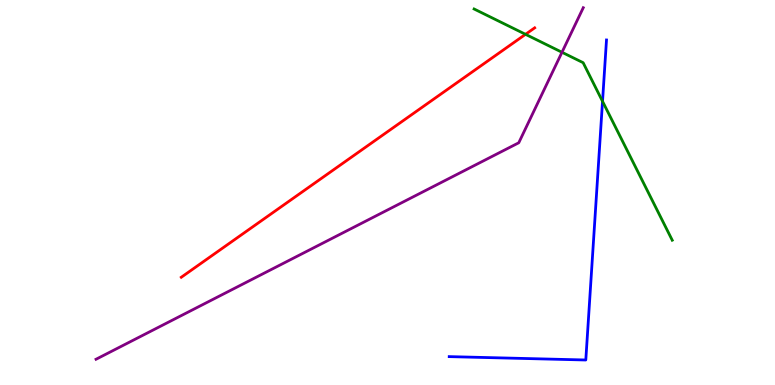[{'lines': ['blue', 'red'], 'intersections': []}, {'lines': ['green', 'red'], 'intersections': [{'x': 6.78, 'y': 9.11}]}, {'lines': ['purple', 'red'], 'intersections': []}, {'lines': ['blue', 'green'], 'intersections': [{'x': 7.77, 'y': 7.37}]}, {'lines': ['blue', 'purple'], 'intersections': []}, {'lines': ['green', 'purple'], 'intersections': [{'x': 7.25, 'y': 8.64}]}]